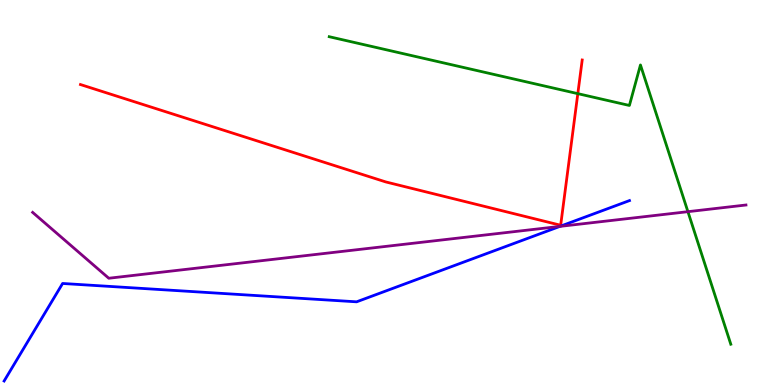[{'lines': ['blue', 'red'], 'intersections': []}, {'lines': ['green', 'red'], 'intersections': [{'x': 7.46, 'y': 7.57}]}, {'lines': ['purple', 'red'], 'intersections': []}, {'lines': ['blue', 'green'], 'intersections': []}, {'lines': ['blue', 'purple'], 'intersections': [{'x': 7.22, 'y': 4.12}]}, {'lines': ['green', 'purple'], 'intersections': [{'x': 8.88, 'y': 4.5}]}]